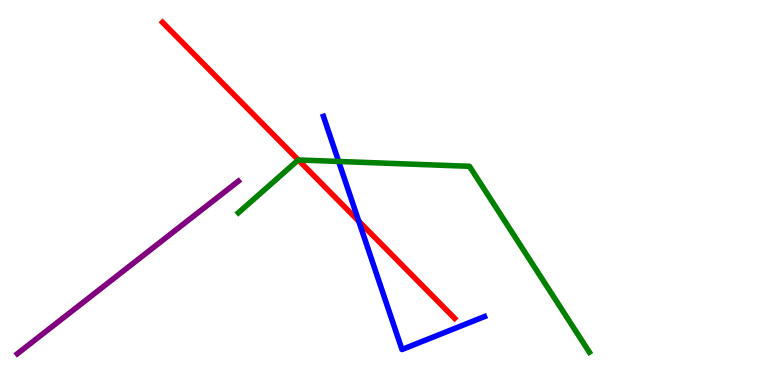[{'lines': ['blue', 'red'], 'intersections': [{'x': 4.63, 'y': 4.26}]}, {'lines': ['green', 'red'], 'intersections': [{'x': 3.85, 'y': 5.85}]}, {'lines': ['purple', 'red'], 'intersections': []}, {'lines': ['blue', 'green'], 'intersections': [{'x': 4.37, 'y': 5.81}]}, {'lines': ['blue', 'purple'], 'intersections': []}, {'lines': ['green', 'purple'], 'intersections': []}]